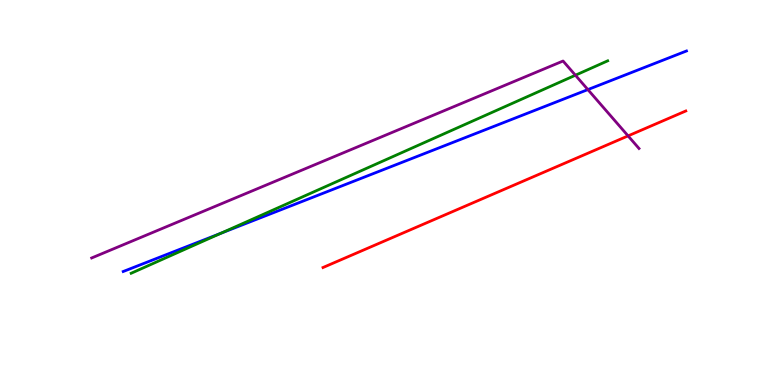[{'lines': ['blue', 'red'], 'intersections': []}, {'lines': ['green', 'red'], 'intersections': []}, {'lines': ['purple', 'red'], 'intersections': [{'x': 8.1, 'y': 6.47}]}, {'lines': ['blue', 'green'], 'intersections': [{'x': 2.85, 'y': 3.94}]}, {'lines': ['blue', 'purple'], 'intersections': [{'x': 7.59, 'y': 7.67}]}, {'lines': ['green', 'purple'], 'intersections': [{'x': 7.42, 'y': 8.05}]}]